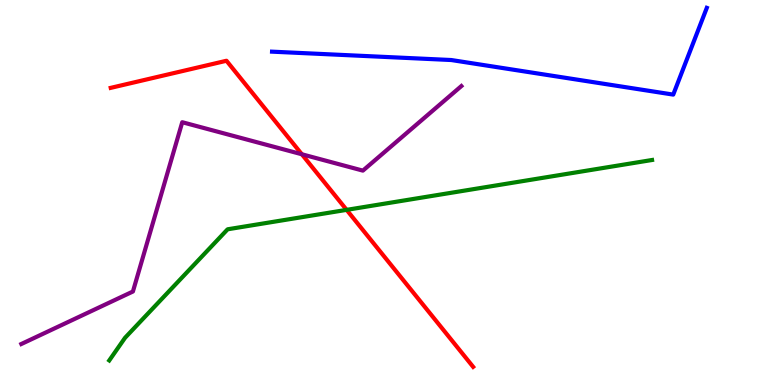[{'lines': ['blue', 'red'], 'intersections': []}, {'lines': ['green', 'red'], 'intersections': [{'x': 4.47, 'y': 4.55}]}, {'lines': ['purple', 'red'], 'intersections': [{'x': 3.89, 'y': 5.99}]}, {'lines': ['blue', 'green'], 'intersections': []}, {'lines': ['blue', 'purple'], 'intersections': []}, {'lines': ['green', 'purple'], 'intersections': []}]